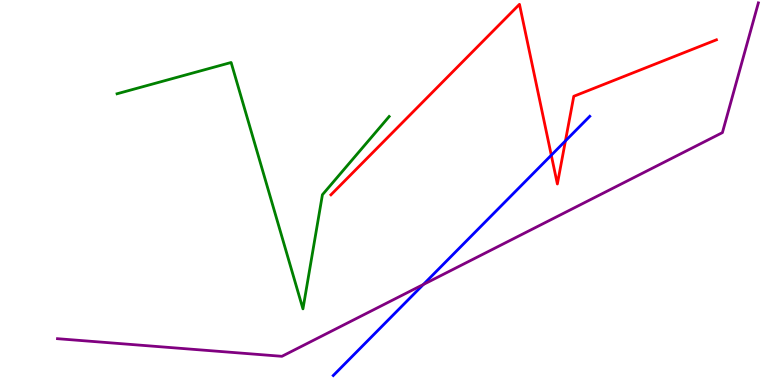[{'lines': ['blue', 'red'], 'intersections': [{'x': 7.11, 'y': 5.97}, {'x': 7.3, 'y': 6.34}]}, {'lines': ['green', 'red'], 'intersections': []}, {'lines': ['purple', 'red'], 'intersections': []}, {'lines': ['blue', 'green'], 'intersections': []}, {'lines': ['blue', 'purple'], 'intersections': [{'x': 5.46, 'y': 2.61}]}, {'lines': ['green', 'purple'], 'intersections': []}]